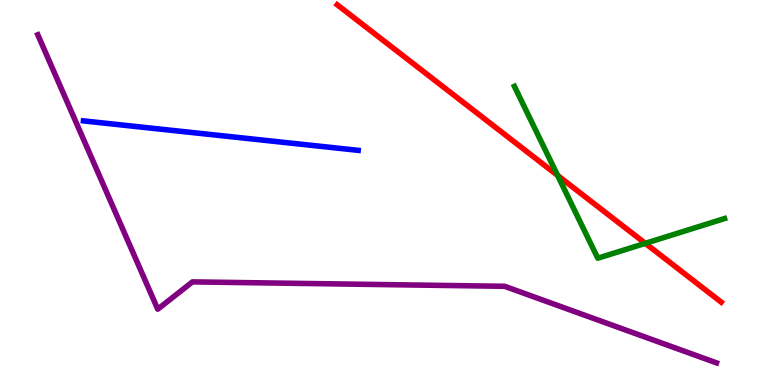[{'lines': ['blue', 'red'], 'intersections': []}, {'lines': ['green', 'red'], 'intersections': [{'x': 7.2, 'y': 5.44}, {'x': 8.33, 'y': 3.68}]}, {'lines': ['purple', 'red'], 'intersections': []}, {'lines': ['blue', 'green'], 'intersections': []}, {'lines': ['blue', 'purple'], 'intersections': []}, {'lines': ['green', 'purple'], 'intersections': []}]